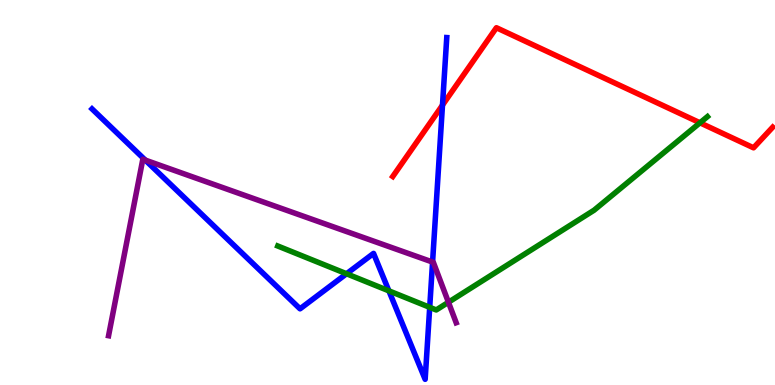[{'lines': ['blue', 'red'], 'intersections': [{'x': 5.71, 'y': 7.27}]}, {'lines': ['green', 'red'], 'intersections': [{'x': 9.03, 'y': 6.81}]}, {'lines': ['purple', 'red'], 'intersections': []}, {'lines': ['blue', 'green'], 'intersections': [{'x': 4.47, 'y': 2.89}, {'x': 5.02, 'y': 2.45}, {'x': 5.54, 'y': 2.02}]}, {'lines': ['blue', 'purple'], 'intersections': [{'x': 1.87, 'y': 5.84}, {'x': 5.58, 'y': 3.19}]}, {'lines': ['green', 'purple'], 'intersections': [{'x': 5.79, 'y': 2.15}]}]